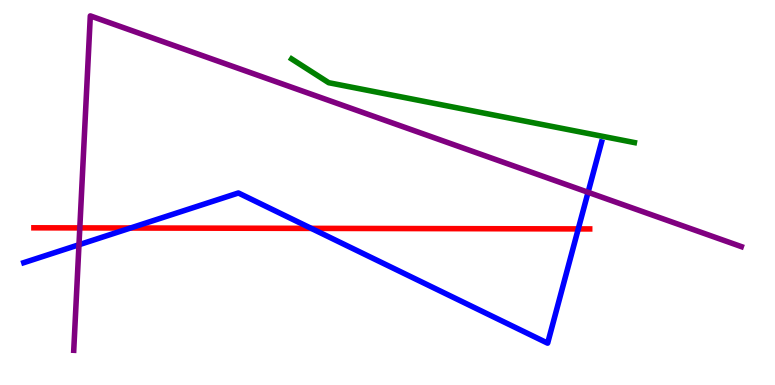[{'lines': ['blue', 'red'], 'intersections': [{'x': 1.68, 'y': 4.08}, {'x': 4.02, 'y': 4.07}, {'x': 7.46, 'y': 4.05}]}, {'lines': ['green', 'red'], 'intersections': []}, {'lines': ['purple', 'red'], 'intersections': [{'x': 1.03, 'y': 4.08}]}, {'lines': ['blue', 'green'], 'intersections': []}, {'lines': ['blue', 'purple'], 'intersections': [{'x': 1.02, 'y': 3.64}, {'x': 7.59, 'y': 5.01}]}, {'lines': ['green', 'purple'], 'intersections': []}]